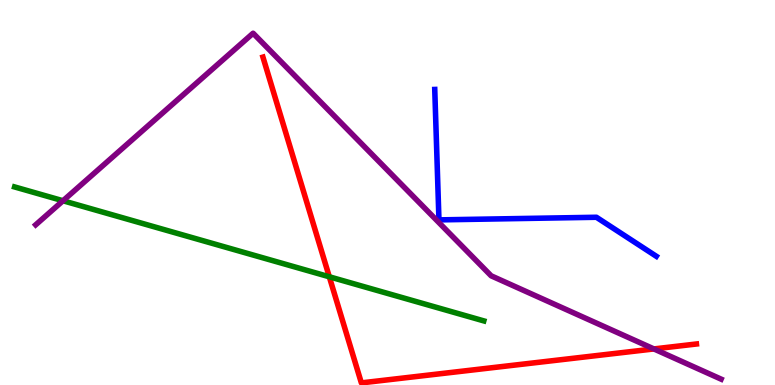[{'lines': ['blue', 'red'], 'intersections': []}, {'lines': ['green', 'red'], 'intersections': [{'x': 4.25, 'y': 2.81}]}, {'lines': ['purple', 'red'], 'intersections': [{'x': 8.44, 'y': 0.937}]}, {'lines': ['blue', 'green'], 'intersections': []}, {'lines': ['blue', 'purple'], 'intersections': []}, {'lines': ['green', 'purple'], 'intersections': [{'x': 0.813, 'y': 4.79}]}]